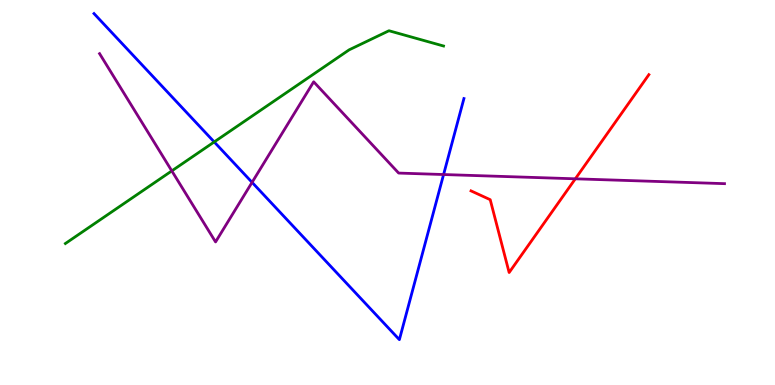[{'lines': ['blue', 'red'], 'intersections': []}, {'lines': ['green', 'red'], 'intersections': []}, {'lines': ['purple', 'red'], 'intersections': [{'x': 7.42, 'y': 5.36}]}, {'lines': ['blue', 'green'], 'intersections': [{'x': 2.76, 'y': 6.31}]}, {'lines': ['blue', 'purple'], 'intersections': [{'x': 3.25, 'y': 5.26}, {'x': 5.72, 'y': 5.47}]}, {'lines': ['green', 'purple'], 'intersections': [{'x': 2.22, 'y': 5.56}]}]